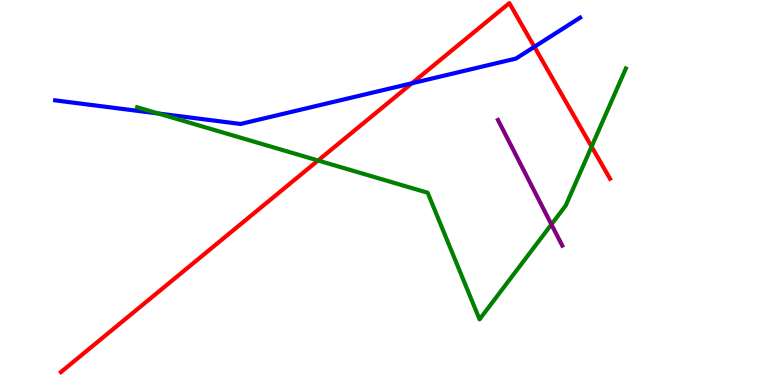[{'lines': ['blue', 'red'], 'intersections': [{'x': 5.31, 'y': 7.84}, {'x': 6.9, 'y': 8.78}]}, {'lines': ['green', 'red'], 'intersections': [{'x': 4.1, 'y': 5.83}, {'x': 7.63, 'y': 6.19}]}, {'lines': ['purple', 'red'], 'intersections': []}, {'lines': ['blue', 'green'], 'intersections': [{'x': 2.04, 'y': 7.05}]}, {'lines': ['blue', 'purple'], 'intersections': []}, {'lines': ['green', 'purple'], 'intersections': [{'x': 7.12, 'y': 4.17}]}]